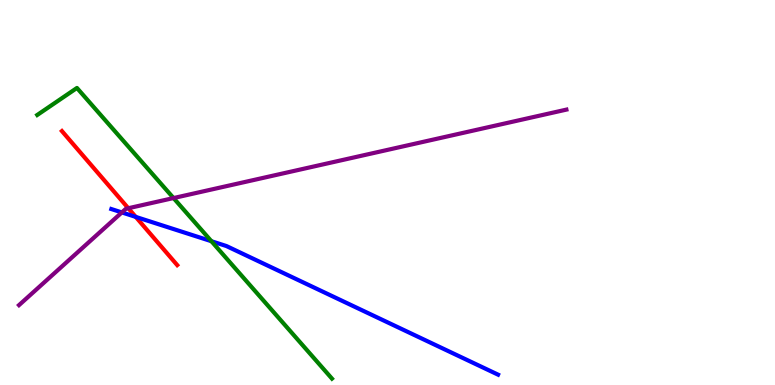[{'lines': ['blue', 'red'], 'intersections': [{'x': 1.75, 'y': 4.37}]}, {'lines': ['green', 'red'], 'intersections': []}, {'lines': ['purple', 'red'], 'intersections': [{'x': 1.66, 'y': 4.59}]}, {'lines': ['blue', 'green'], 'intersections': [{'x': 2.73, 'y': 3.73}]}, {'lines': ['blue', 'purple'], 'intersections': [{'x': 1.57, 'y': 4.48}]}, {'lines': ['green', 'purple'], 'intersections': [{'x': 2.24, 'y': 4.86}]}]